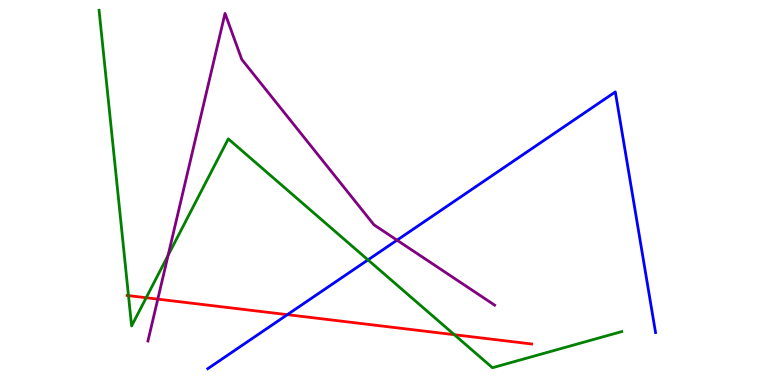[{'lines': ['blue', 'red'], 'intersections': [{'x': 3.71, 'y': 1.83}]}, {'lines': ['green', 'red'], 'intersections': [{'x': 1.66, 'y': 2.32}, {'x': 1.89, 'y': 2.27}, {'x': 5.86, 'y': 1.31}]}, {'lines': ['purple', 'red'], 'intersections': [{'x': 2.04, 'y': 2.23}]}, {'lines': ['blue', 'green'], 'intersections': [{'x': 4.75, 'y': 3.25}]}, {'lines': ['blue', 'purple'], 'intersections': [{'x': 5.12, 'y': 3.76}]}, {'lines': ['green', 'purple'], 'intersections': [{'x': 2.17, 'y': 3.37}]}]